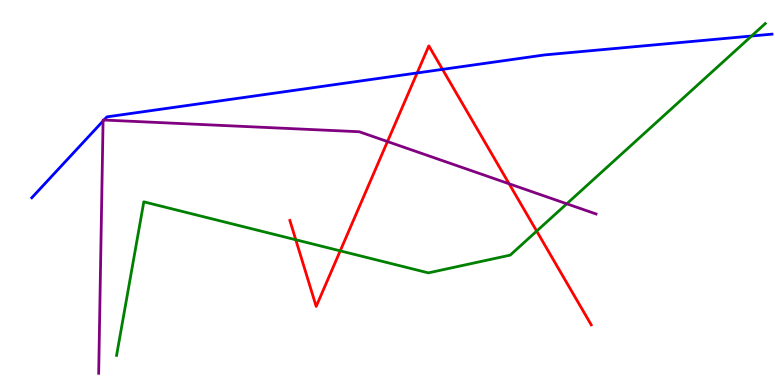[{'lines': ['blue', 'red'], 'intersections': [{'x': 5.38, 'y': 8.1}, {'x': 5.71, 'y': 8.2}]}, {'lines': ['green', 'red'], 'intersections': [{'x': 3.82, 'y': 3.77}, {'x': 4.39, 'y': 3.48}, {'x': 6.92, 'y': 4.0}]}, {'lines': ['purple', 'red'], 'intersections': [{'x': 5.0, 'y': 6.32}, {'x': 6.57, 'y': 5.23}]}, {'lines': ['blue', 'green'], 'intersections': [{'x': 9.7, 'y': 9.06}]}, {'lines': ['blue', 'purple'], 'intersections': [{'x': 1.33, 'y': 6.86}, {'x': 1.34, 'y': 6.88}]}, {'lines': ['green', 'purple'], 'intersections': [{'x': 7.31, 'y': 4.71}]}]